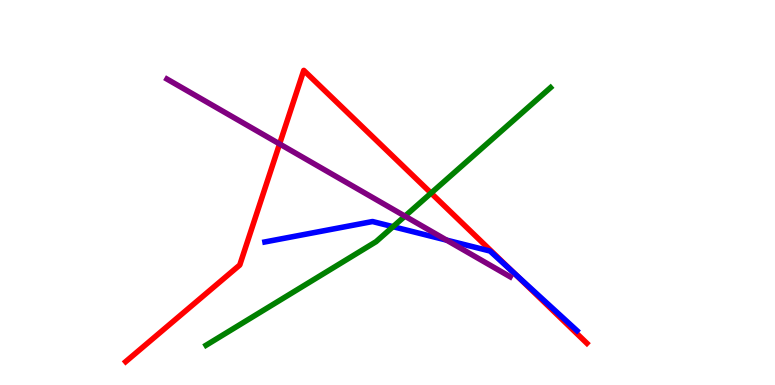[{'lines': ['blue', 'red'], 'intersections': [{'x': 6.63, 'y': 2.91}]}, {'lines': ['green', 'red'], 'intersections': [{'x': 5.56, 'y': 4.98}]}, {'lines': ['purple', 'red'], 'intersections': [{'x': 3.61, 'y': 6.26}]}, {'lines': ['blue', 'green'], 'intersections': [{'x': 5.07, 'y': 4.11}]}, {'lines': ['blue', 'purple'], 'intersections': [{'x': 5.76, 'y': 3.76}]}, {'lines': ['green', 'purple'], 'intersections': [{'x': 5.23, 'y': 4.39}]}]